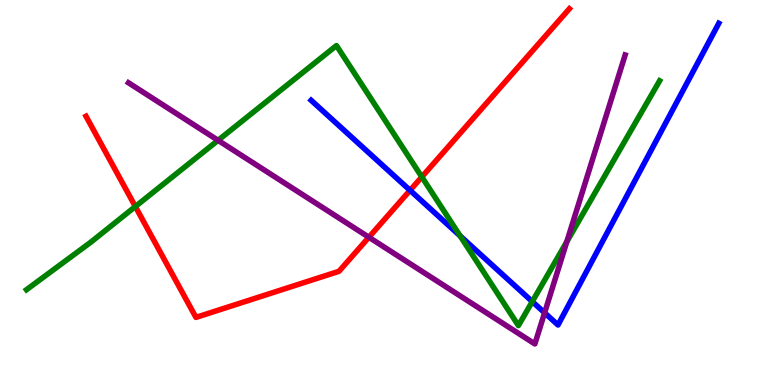[{'lines': ['blue', 'red'], 'intersections': [{'x': 5.29, 'y': 5.06}]}, {'lines': ['green', 'red'], 'intersections': [{'x': 1.75, 'y': 4.64}, {'x': 5.44, 'y': 5.4}]}, {'lines': ['purple', 'red'], 'intersections': [{'x': 4.76, 'y': 3.84}]}, {'lines': ['blue', 'green'], 'intersections': [{'x': 5.94, 'y': 3.87}, {'x': 6.87, 'y': 2.17}]}, {'lines': ['blue', 'purple'], 'intersections': [{'x': 7.03, 'y': 1.88}]}, {'lines': ['green', 'purple'], 'intersections': [{'x': 2.81, 'y': 6.35}, {'x': 7.31, 'y': 3.72}]}]